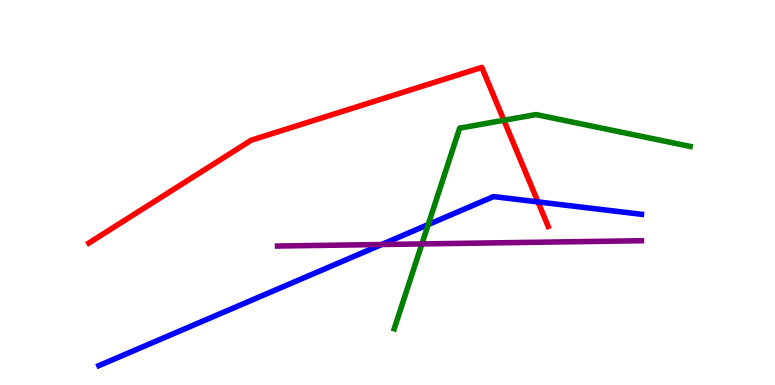[{'lines': ['blue', 'red'], 'intersections': [{'x': 6.94, 'y': 4.76}]}, {'lines': ['green', 'red'], 'intersections': [{'x': 6.5, 'y': 6.88}]}, {'lines': ['purple', 'red'], 'intersections': []}, {'lines': ['blue', 'green'], 'intersections': [{'x': 5.53, 'y': 4.17}]}, {'lines': ['blue', 'purple'], 'intersections': [{'x': 4.92, 'y': 3.65}]}, {'lines': ['green', 'purple'], 'intersections': [{'x': 5.44, 'y': 3.66}]}]